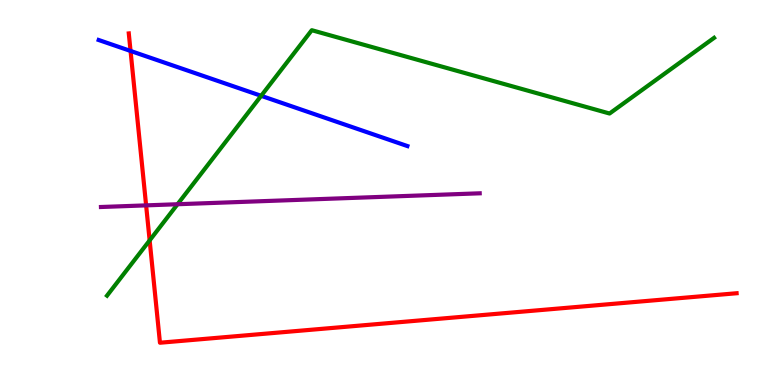[{'lines': ['blue', 'red'], 'intersections': [{'x': 1.68, 'y': 8.68}]}, {'lines': ['green', 'red'], 'intersections': [{'x': 1.93, 'y': 3.76}]}, {'lines': ['purple', 'red'], 'intersections': [{'x': 1.89, 'y': 4.67}]}, {'lines': ['blue', 'green'], 'intersections': [{'x': 3.37, 'y': 7.51}]}, {'lines': ['blue', 'purple'], 'intersections': []}, {'lines': ['green', 'purple'], 'intersections': [{'x': 2.29, 'y': 4.7}]}]